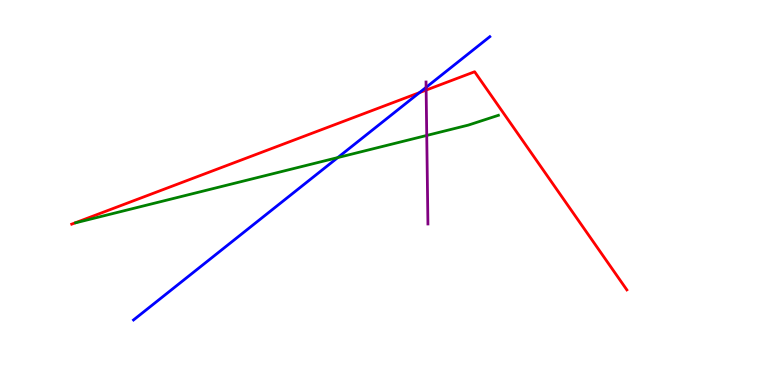[{'lines': ['blue', 'red'], 'intersections': [{'x': 5.41, 'y': 7.59}]}, {'lines': ['green', 'red'], 'intersections': []}, {'lines': ['purple', 'red'], 'intersections': [{'x': 5.5, 'y': 7.66}]}, {'lines': ['blue', 'green'], 'intersections': [{'x': 4.36, 'y': 5.91}]}, {'lines': ['blue', 'purple'], 'intersections': [{'x': 5.5, 'y': 7.73}]}, {'lines': ['green', 'purple'], 'intersections': [{'x': 5.51, 'y': 6.48}]}]